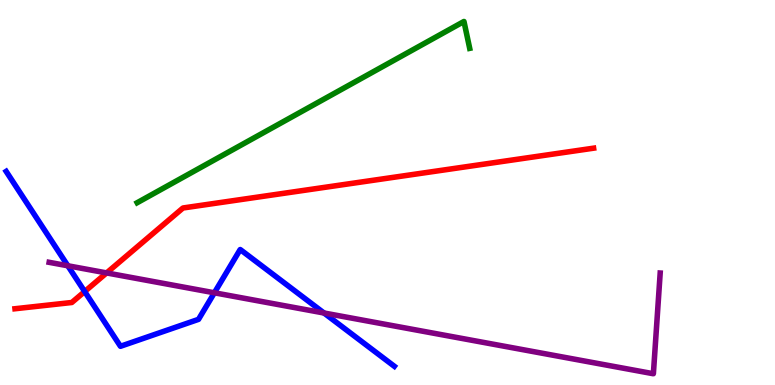[{'lines': ['blue', 'red'], 'intersections': [{'x': 1.09, 'y': 2.43}]}, {'lines': ['green', 'red'], 'intersections': []}, {'lines': ['purple', 'red'], 'intersections': [{'x': 1.38, 'y': 2.91}]}, {'lines': ['blue', 'green'], 'intersections': []}, {'lines': ['blue', 'purple'], 'intersections': [{'x': 0.875, 'y': 3.1}, {'x': 2.77, 'y': 2.4}, {'x': 4.18, 'y': 1.87}]}, {'lines': ['green', 'purple'], 'intersections': []}]